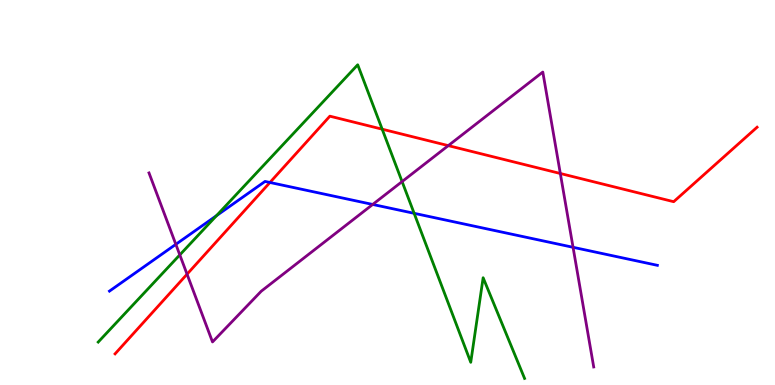[{'lines': ['blue', 'red'], 'intersections': [{'x': 3.48, 'y': 5.26}]}, {'lines': ['green', 'red'], 'intersections': [{'x': 4.93, 'y': 6.64}]}, {'lines': ['purple', 'red'], 'intersections': [{'x': 2.41, 'y': 2.88}, {'x': 5.78, 'y': 6.22}, {'x': 7.23, 'y': 5.49}]}, {'lines': ['blue', 'green'], 'intersections': [{'x': 2.79, 'y': 4.4}, {'x': 5.34, 'y': 4.46}]}, {'lines': ['blue', 'purple'], 'intersections': [{'x': 2.27, 'y': 3.65}, {'x': 4.81, 'y': 4.69}, {'x': 7.39, 'y': 3.58}]}, {'lines': ['green', 'purple'], 'intersections': [{'x': 2.32, 'y': 3.38}, {'x': 5.19, 'y': 5.28}]}]